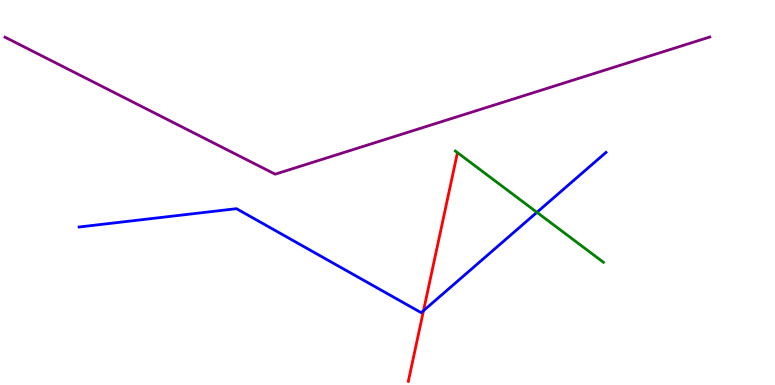[{'lines': ['blue', 'red'], 'intersections': [{'x': 5.46, 'y': 1.93}]}, {'lines': ['green', 'red'], 'intersections': []}, {'lines': ['purple', 'red'], 'intersections': []}, {'lines': ['blue', 'green'], 'intersections': [{'x': 6.93, 'y': 4.49}]}, {'lines': ['blue', 'purple'], 'intersections': []}, {'lines': ['green', 'purple'], 'intersections': []}]